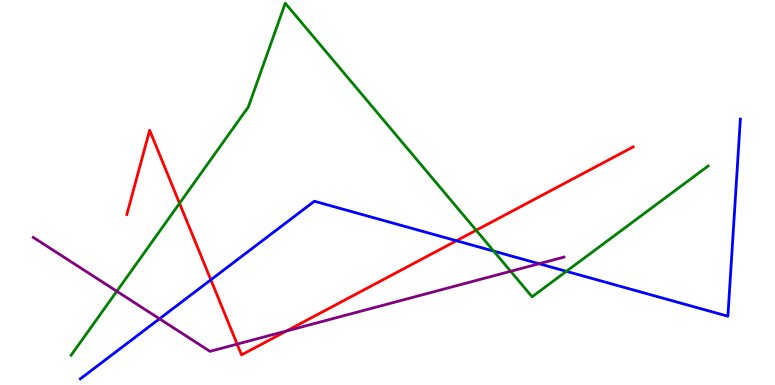[{'lines': ['blue', 'red'], 'intersections': [{'x': 2.72, 'y': 2.73}, {'x': 5.89, 'y': 3.75}]}, {'lines': ['green', 'red'], 'intersections': [{'x': 2.32, 'y': 4.72}, {'x': 6.14, 'y': 4.02}]}, {'lines': ['purple', 'red'], 'intersections': [{'x': 3.06, 'y': 1.06}, {'x': 3.7, 'y': 1.4}]}, {'lines': ['blue', 'green'], 'intersections': [{'x': 6.37, 'y': 3.48}, {'x': 7.31, 'y': 2.95}]}, {'lines': ['blue', 'purple'], 'intersections': [{'x': 2.06, 'y': 1.72}, {'x': 6.96, 'y': 3.15}]}, {'lines': ['green', 'purple'], 'intersections': [{'x': 1.51, 'y': 2.43}, {'x': 6.59, 'y': 2.95}]}]